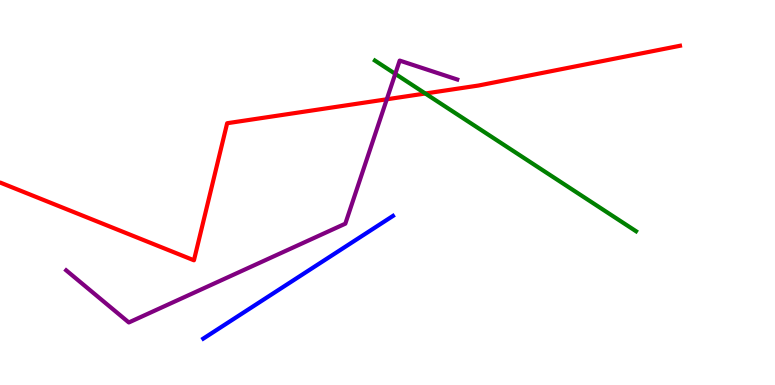[{'lines': ['blue', 'red'], 'intersections': []}, {'lines': ['green', 'red'], 'intersections': [{'x': 5.49, 'y': 7.57}]}, {'lines': ['purple', 'red'], 'intersections': [{'x': 4.99, 'y': 7.42}]}, {'lines': ['blue', 'green'], 'intersections': []}, {'lines': ['blue', 'purple'], 'intersections': []}, {'lines': ['green', 'purple'], 'intersections': [{'x': 5.1, 'y': 8.08}]}]